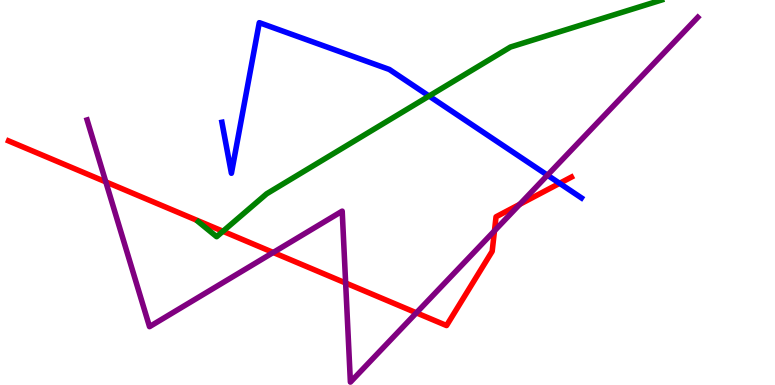[{'lines': ['blue', 'red'], 'intersections': [{'x': 7.22, 'y': 5.24}]}, {'lines': ['green', 'red'], 'intersections': [{'x': 2.88, 'y': 3.99}]}, {'lines': ['purple', 'red'], 'intersections': [{'x': 1.37, 'y': 5.28}, {'x': 3.53, 'y': 3.44}, {'x': 4.46, 'y': 2.65}, {'x': 5.37, 'y': 1.87}, {'x': 6.38, 'y': 4.0}, {'x': 6.71, 'y': 4.69}]}, {'lines': ['blue', 'green'], 'intersections': [{'x': 5.54, 'y': 7.51}]}, {'lines': ['blue', 'purple'], 'intersections': [{'x': 7.06, 'y': 5.45}]}, {'lines': ['green', 'purple'], 'intersections': []}]